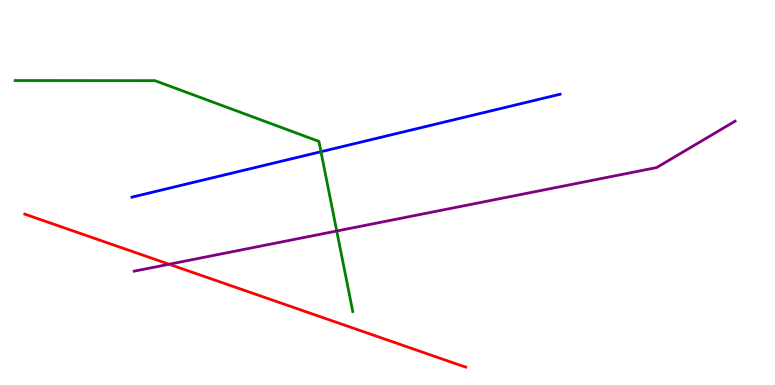[{'lines': ['blue', 'red'], 'intersections': []}, {'lines': ['green', 'red'], 'intersections': []}, {'lines': ['purple', 'red'], 'intersections': [{'x': 2.18, 'y': 3.14}]}, {'lines': ['blue', 'green'], 'intersections': [{'x': 4.14, 'y': 6.06}]}, {'lines': ['blue', 'purple'], 'intersections': []}, {'lines': ['green', 'purple'], 'intersections': [{'x': 4.35, 'y': 4.0}]}]